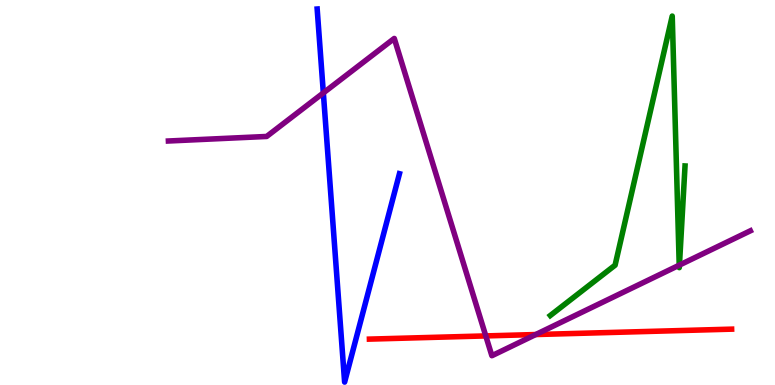[{'lines': ['blue', 'red'], 'intersections': []}, {'lines': ['green', 'red'], 'intersections': []}, {'lines': ['purple', 'red'], 'intersections': [{'x': 6.27, 'y': 1.27}, {'x': 6.91, 'y': 1.31}]}, {'lines': ['blue', 'green'], 'intersections': []}, {'lines': ['blue', 'purple'], 'intersections': [{'x': 4.17, 'y': 7.59}]}, {'lines': ['green', 'purple'], 'intersections': [{'x': 8.76, 'y': 3.11}, {'x': 8.77, 'y': 3.11}]}]